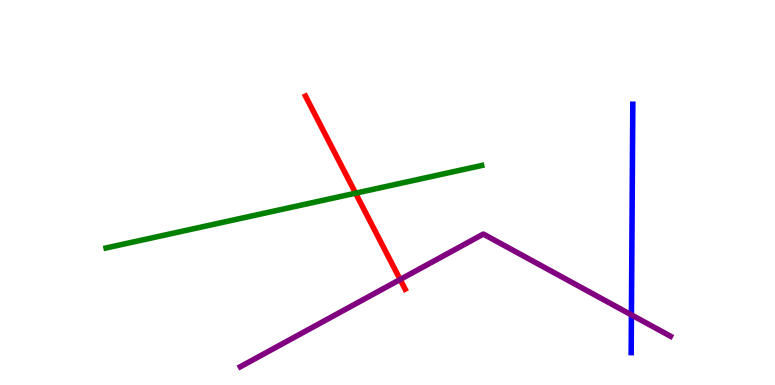[{'lines': ['blue', 'red'], 'intersections': []}, {'lines': ['green', 'red'], 'intersections': [{'x': 4.59, 'y': 4.98}]}, {'lines': ['purple', 'red'], 'intersections': [{'x': 5.16, 'y': 2.74}]}, {'lines': ['blue', 'green'], 'intersections': []}, {'lines': ['blue', 'purple'], 'intersections': [{'x': 8.15, 'y': 1.82}]}, {'lines': ['green', 'purple'], 'intersections': []}]